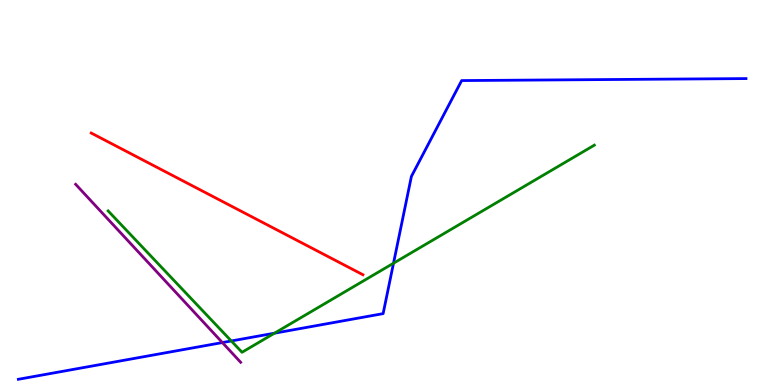[{'lines': ['blue', 'red'], 'intersections': []}, {'lines': ['green', 'red'], 'intersections': []}, {'lines': ['purple', 'red'], 'intersections': []}, {'lines': ['blue', 'green'], 'intersections': [{'x': 2.98, 'y': 1.14}, {'x': 3.54, 'y': 1.35}, {'x': 5.08, 'y': 3.16}]}, {'lines': ['blue', 'purple'], 'intersections': [{'x': 2.87, 'y': 1.1}]}, {'lines': ['green', 'purple'], 'intersections': []}]